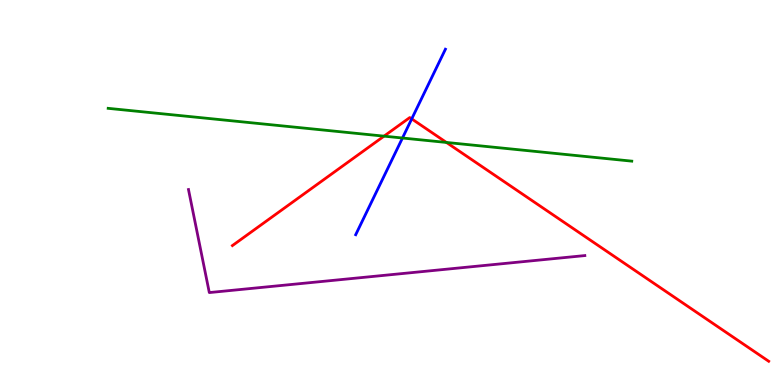[{'lines': ['blue', 'red'], 'intersections': [{'x': 5.31, 'y': 6.91}]}, {'lines': ['green', 'red'], 'intersections': [{'x': 4.96, 'y': 6.46}, {'x': 5.76, 'y': 6.3}]}, {'lines': ['purple', 'red'], 'intersections': []}, {'lines': ['blue', 'green'], 'intersections': [{'x': 5.19, 'y': 6.42}]}, {'lines': ['blue', 'purple'], 'intersections': []}, {'lines': ['green', 'purple'], 'intersections': []}]